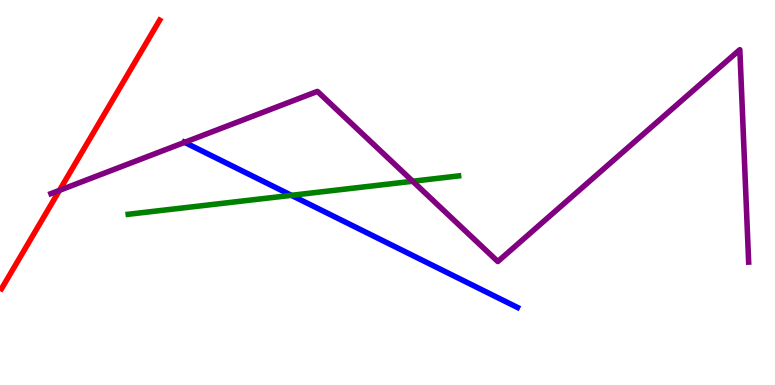[{'lines': ['blue', 'red'], 'intersections': []}, {'lines': ['green', 'red'], 'intersections': []}, {'lines': ['purple', 'red'], 'intersections': [{'x': 0.767, 'y': 5.06}]}, {'lines': ['blue', 'green'], 'intersections': [{'x': 3.76, 'y': 4.93}]}, {'lines': ['blue', 'purple'], 'intersections': [{'x': 2.38, 'y': 6.3}]}, {'lines': ['green', 'purple'], 'intersections': [{'x': 5.33, 'y': 5.29}]}]